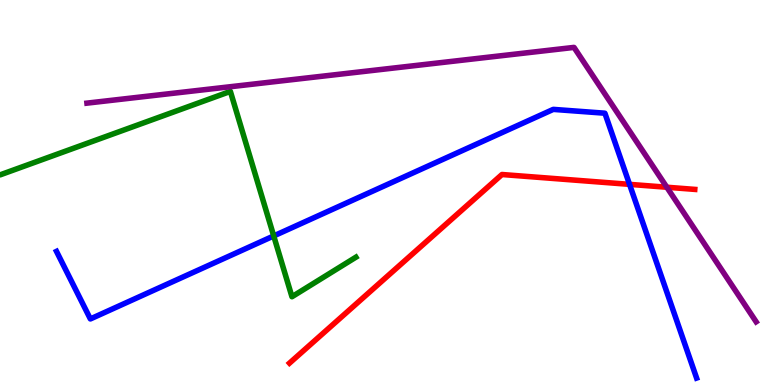[{'lines': ['blue', 'red'], 'intersections': [{'x': 8.12, 'y': 5.21}]}, {'lines': ['green', 'red'], 'intersections': []}, {'lines': ['purple', 'red'], 'intersections': [{'x': 8.6, 'y': 5.14}]}, {'lines': ['blue', 'green'], 'intersections': [{'x': 3.53, 'y': 3.87}]}, {'lines': ['blue', 'purple'], 'intersections': []}, {'lines': ['green', 'purple'], 'intersections': []}]